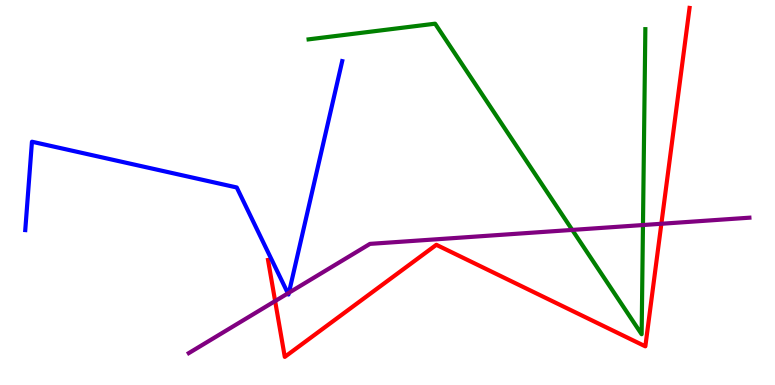[{'lines': ['blue', 'red'], 'intersections': []}, {'lines': ['green', 'red'], 'intersections': []}, {'lines': ['purple', 'red'], 'intersections': [{'x': 3.55, 'y': 2.18}, {'x': 8.53, 'y': 4.19}]}, {'lines': ['blue', 'green'], 'intersections': []}, {'lines': ['blue', 'purple'], 'intersections': [{'x': 3.72, 'y': 2.38}, {'x': 3.73, 'y': 2.4}]}, {'lines': ['green', 'purple'], 'intersections': [{'x': 7.38, 'y': 4.03}, {'x': 8.3, 'y': 4.15}]}]